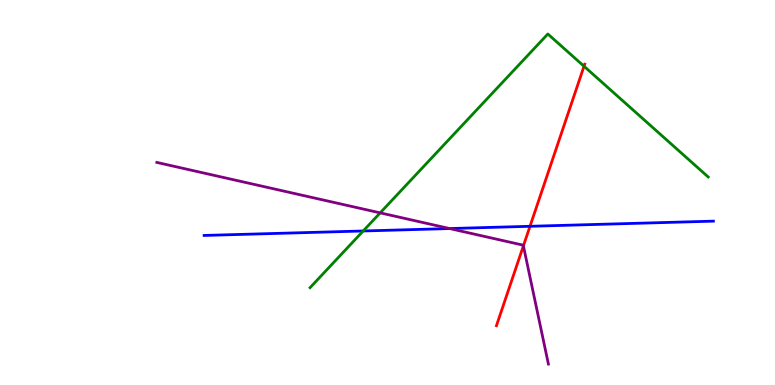[{'lines': ['blue', 'red'], 'intersections': [{'x': 6.84, 'y': 4.12}]}, {'lines': ['green', 'red'], 'intersections': [{'x': 7.54, 'y': 8.28}]}, {'lines': ['purple', 'red'], 'intersections': [{'x': 6.75, 'y': 3.61}]}, {'lines': ['blue', 'green'], 'intersections': [{'x': 4.69, 'y': 4.0}]}, {'lines': ['blue', 'purple'], 'intersections': [{'x': 5.8, 'y': 4.06}]}, {'lines': ['green', 'purple'], 'intersections': [{'x': 4.91, 'y': 4.47}]}]